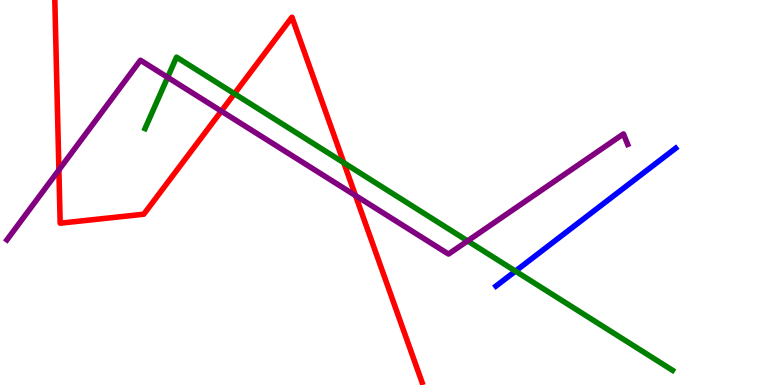[{'lines': ['blue', 'red'], 'intersections': []}, {'lines': ['green', 'red'], 'intersections': [{'x': 3.02, 'y': 7.57}, {'x': 4.44, 'y': 5.77}]}, {'lines': ['purple', 'red'], 'intersections': [{'x': 0.76, 'y': 5.59}, {'x': 2.86, 'y': 7.11}, {'x': 4.59, 'y': 4.92}]}, {'lines': ['blue', 'green'], 'intersections': [{'x': 6.65, 'y': 2.96}]}, {'lines': ['blue', 'purple'], 'intersections': []}, {'lines': ['green', 'purple'], 'intersections': [{'x': 2.16, 'y': 7.99}, {'x': 6.03, 'y': 3.74}]}]